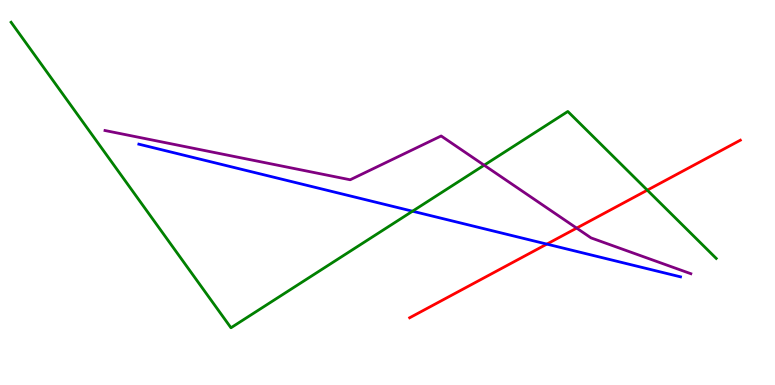[{'lines': ['blue', 'red'], 'intersections': [{'x': 7.06, 'y': 3.66}]}, {'lines': ['green', 'red'], 'intersections': [{'x': 8.35, 'y': 5.06}]}, {'lines': ['purple', 'red'], 'intersections': [{'x': 7.44, 'y': 4.08}]}, {'lines': ['blue', 'green'], 'intersections': [{'x': 5.32, 'y': 4.51}]}, {'lines': ['blue', 'purple'], 'intersections': []}, {'lines': ['green', 'purple'], 'intersections': [{'x': 6.25, 'y': 5.71}]}]